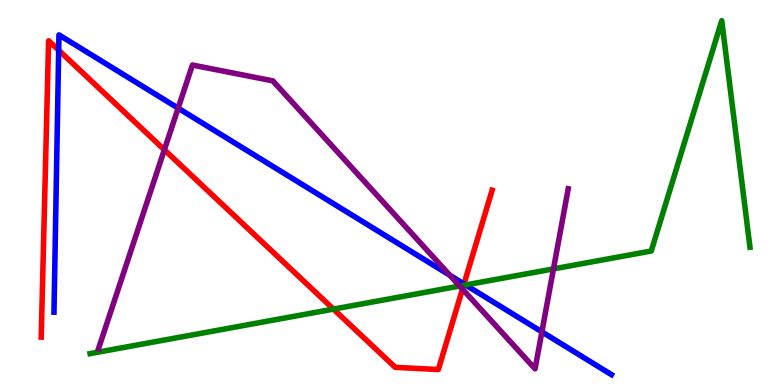[{'lines': ['blue', 'red'], 'intersections': [{'x': 0.757, 'y': 8.7}, {'x': 5.99, 'y': 2.62}]}, {'lines': ['green', 'red'], 'intersections': [{'x': 4.3, 'y': 1.97}, {'x': 5.98, 'y': 2.59}]}, {'lines': ['purple', 'red'], 'intersections': [{'x': 2.12, 'y': 6.11}, {'x': 5.97, 'y': 2.49}]}, {'lines': ['blue', 'green'], 'intersections': [{'x': 6.01, 'y': 2.6}]}, {'lines': ['blue', 'purple'], 'intersections': [{'x': 2.3, 'y': 7.19}, {'x': 5.8, 'y': 2.85}, {'x': 6.99, 'y': 1.38}]}, {'lines': ['green', 'purple'], 'intersections': [{'x': 5.93, 'y': 2.57}, {'x': 7.14, 'y': 3.02}]}]